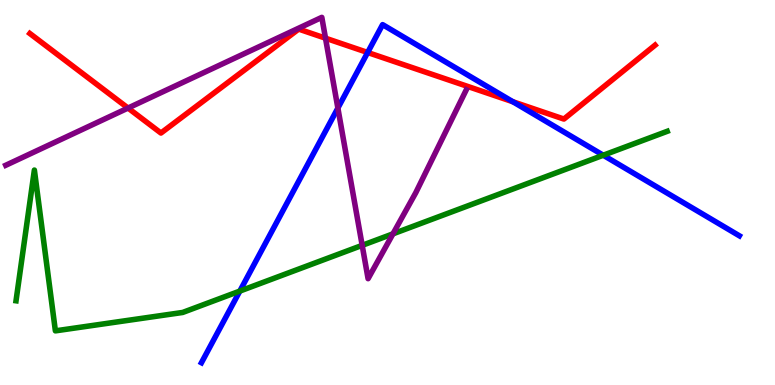[{'lines': ['blue', 'red'], 'intersections': [{'x': 4.74, 'y': 8.64}, {'x': 6.62, 'y': 7.36}]}, {'lines': ['green', 'red'], 'intersections': []}, {'lines': ['purple', 'red'], 'intersections': [{'x': 1.65, 'y': 7.19}, {'x': 4.2, 'y': 9.01}]}, {'lines': ['blue', 'green'], 'intersections': [{'x': 3.09, 'y': 2.44}, {'x': 7.78, 'y': 5.97}]}, {'lines': ['blue', 'purple'], 'intersections': [{'x': 4.36, 'y': 7.19}]}, {'lines': ['green', 'purple'], 'intersections': [{'x': 4.67, 'y': 3.63}, {'x': 5.07, 'y': 3.93}]}]